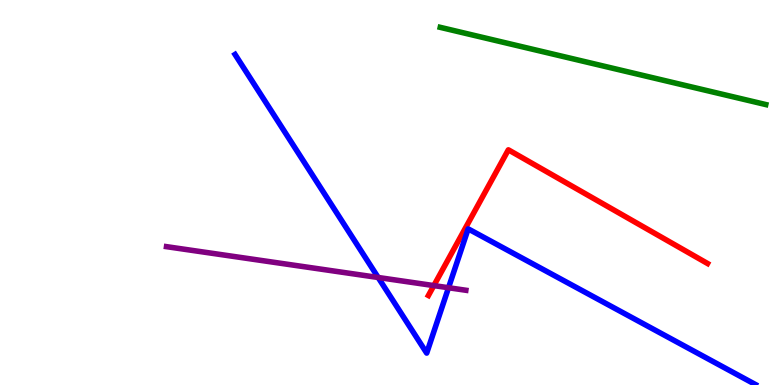[{'lines': ['blue', 'red'], 'intersections': []}, {'lines': ['green', 'red'], 'intersections': []}, {'lines': ['purple', 'red'], 'intersections': [{'x': 5.6, 'y': 2.58}]}, {'lines': ['blue', 'green'], 'intersections': []}, {'lines': ['blue', 'purple'], 'intersections': [{'x': 4.88, 'y': 2.79}, {'x': 5.79, 'y': 2.53}]}, {'lines': ['green', 'purple'], 'intersections': []}]